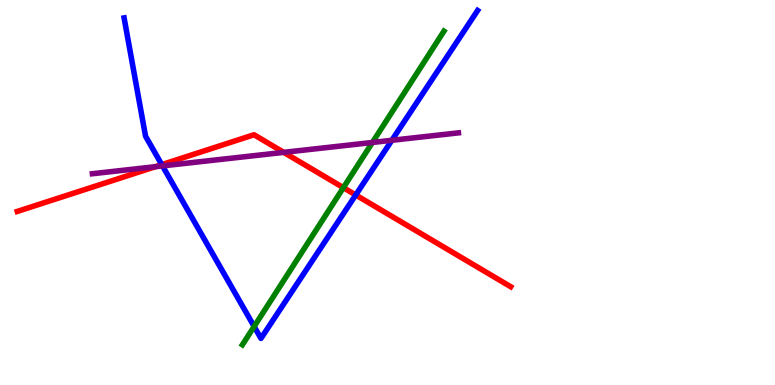[{'lines': ['blue', 'red'], 'intersections': [{'x': 2.09, 'y': 5.72}, {'x': 4.59, 'y': 4.94}]}, {'lines': ['green', 'red'], 'intersections': [{'x': 4.43, 'y': 5.13}]}, {'lines': ['purple', 'red'], 'intersections': [{'x': 2.01, 'y': 5.67}, {'x': 3.66, 'y': 6.04}]}, {'lines': ['blue', 'green'], 'intersections': [{'x': 3.28, 'y': 1.52}]}, {'lines': ['blue', 'purple'], 'intersections': [{'x': 2.1, 'y': 5.69}, {'x': 5.06, 'y': 6.36}]}, {'lines': ['green', 'purple'], 'intersections': [{'x': 4.81, 'y': 6.3}]}]